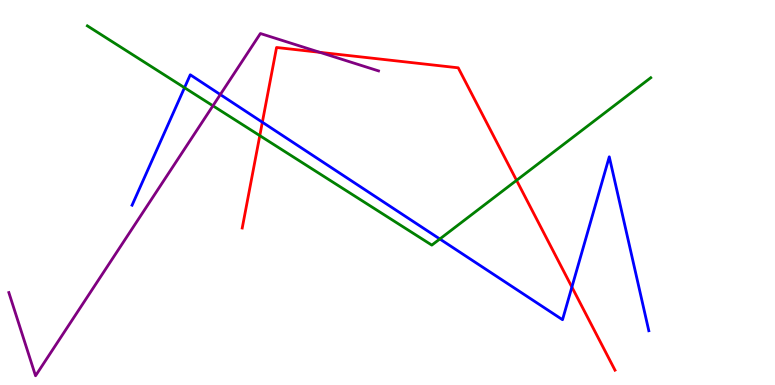[{'lines': ['blue', 'red'], 'intersections': [{'x': 3.39, 'y': 6.83}, {'x': 7.38, 'y': 2.54}]}, {'lines': ['green', 'red'], 'intersections': [{'x': 3.35, 'y': 6.48}, {'x': 6.67, 'y': 5.32}]}, {'lines': ['purple', 'red'], 'intersections': [{'x': 4.13, 'y': 8.64}]}, {'lines': ['blue', 'green'], 'intersections': [{'x': 2.38, 'y': 7.72}, {'x': 5.68, 'y': 3.79}]}, {'lines': ['blue', 'purple'], 'intersections': [{'x': 2.84, 'y': 7.54}]}, {'lines': ['green', 'purple'], 'intersections': [{'x': 2.75, 'y': 7.25}]}]